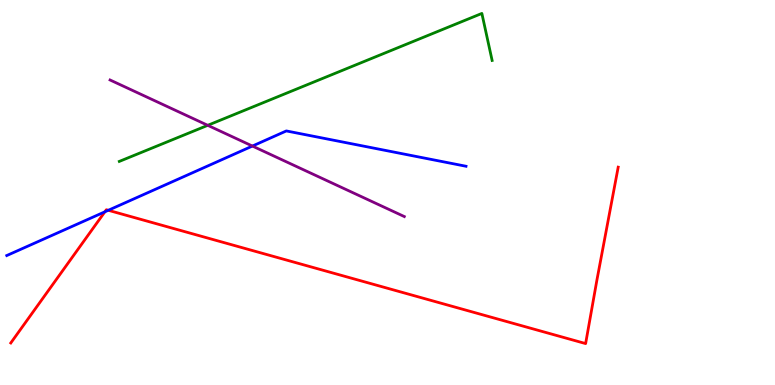[{'lines': ['blue', 'red'], 'intersections': [{'x': 1.35, 'y': 4.5}, {'x': 1.4, 'y': 4.54}]}, {'lines': ['green', 'red'], 'intersections': []}, {'lines': ['purple', 'red'], 'intersections': []}, {'lines': ['blue', 'green'], 'intersections': []}, {'lines': ['blue', 'purple'], 'intersections': [{'x': 3.26, 'y': 6.21}]}, {'lines': ['green', 'purple'], 'intersections': [{'x': 2.68, 'y': 6.74}]}]